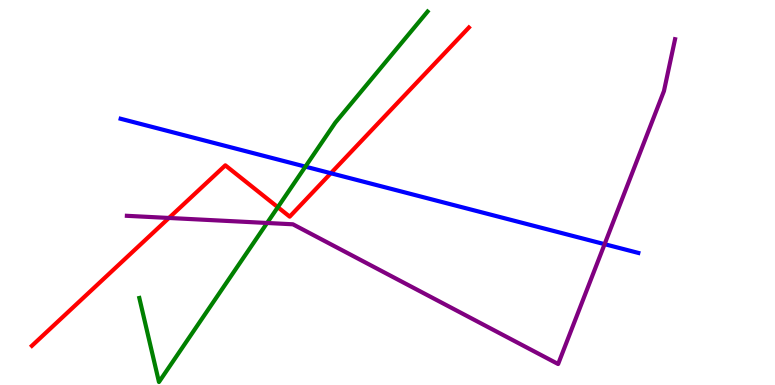[{'lines': ['blue', 'red'], 'intersections': [{'x': 4.27, 'y': 5.5}]}, {'lines': ['green', 'red'], 'intersections': [{'x': 3.58, 'y': 4.62}]}, {'lines': ['purple', 'red'], 'intersections': [{'x': 2.18, 'y': 4.34}]}, {'lines': ['blue', 'green'], 'intersections': [{'x': 3.94, 'y': 5.67}]}, {'lines': ['blue', 'purple'], 'intersections': [{'x': 7.8, 'y': 3.66}]}, {'lines': ['green', 'purple'], 'intersections': [{'x': 3.45, 'y': 4.21}]}]